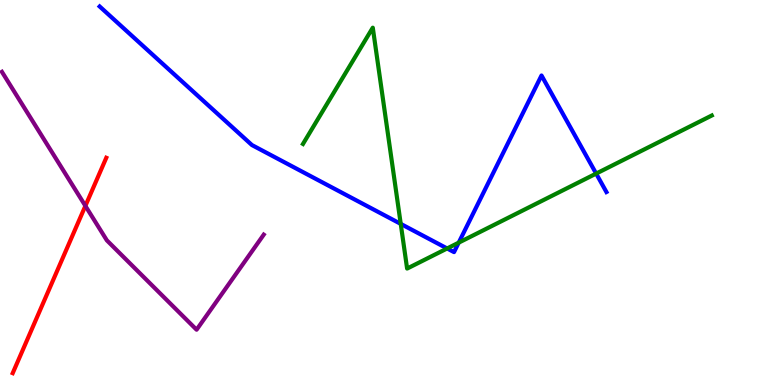[{'lines': ['blue', 'red'], 'intersections': []}, {'lines': ['green', 'red'], 'intersections': []}, {'lines': ['purple', 'red'], 'intersections': [{'x': 1.1, 'y': 4.65}]}, {'lines': ['blue', 'green'], 'intersections': [{'x': 5.17, 'y': 4.18}, {'x': 5.77, 'y': 3.55}, {'x': 5.92, 'y': 3.7}, {'x': 7.69, 'y': 5.49}]}, {'lines': ['blue', 'purple'], 'intersections': []}, {'lines': ['green', 'purple'], 'intersections': []}]